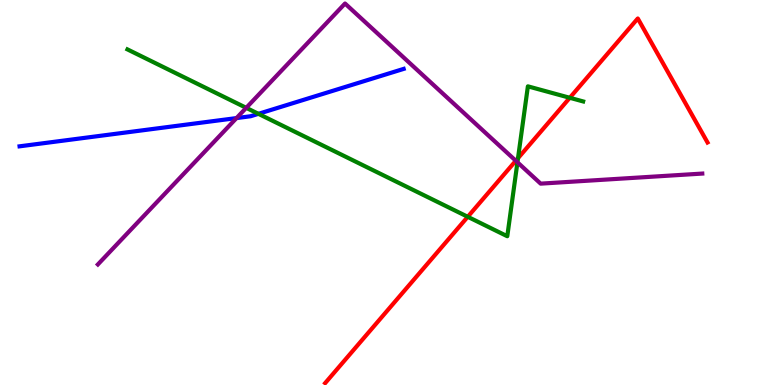[{'lines': ['blue', 'red'], 'intersections': []}, {'lines': ['green', 'red'], 'intersections': [{'x': 6.04, 'y': 4.37}, {'x': 6.68, 'y': 5.89}, {'x': 7.35, 'y': 7.46}]}, {'lines': ['purple', 'red'], 'intersections': [{'x': 6.66, 'y': 5.82}]}, {'lines': ['blue', 'green'], 'intersections': [{'x': 3.33, 'y': 7.04}]}, {'lines': ['blue', 'purple'], 'intersections': [{'x': 3.05, 'y': 6.93}]}, {'lines': ['green', 'purple'], 'intersections': [{'x': 3.18, 'y': 7.2}, {'x': 6.68, 'y': 5.78}]}]